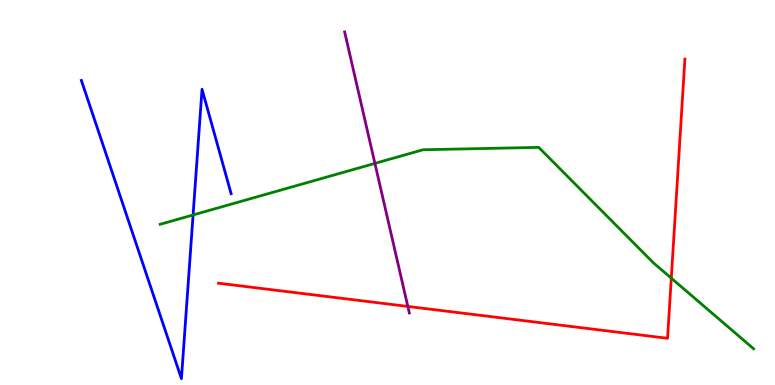[{'lines': ['blue', 'red'], 'intersections': []}, {'lines': ['green', 'red'], 'intersections': [{'x': 8.66, 'y': 2.78}]}, {'lines': ['purple', 'red'], 'intersections': [{'x': 5.26, 'y': 2.04}]}, {'lines': ['blue', 'green'], 'intersections': [{'x': 2.49, 'y': 4.42}]}, {'lines': ['blue', 'purple'], 'intersections': []}, {'lines': ['green', 'purple'], 'intersections': [{'x': 4.84, 'y': 5.76}]}]